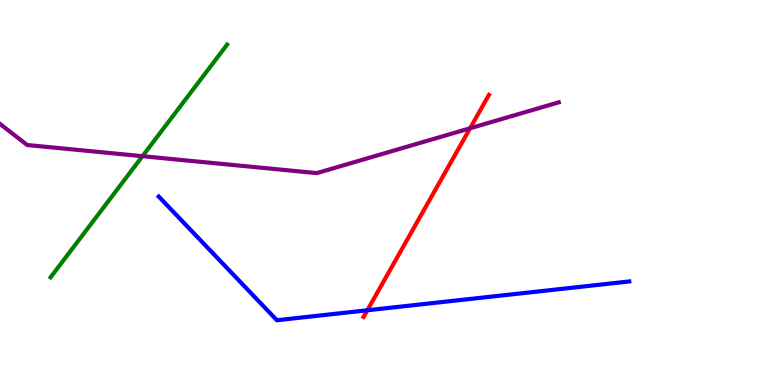[{'lines': ['blue', 'red'], 'intersections': [{'x': 4.74, 'y': 1.94}]}, {'lines': ['green', 'red'], 'intersections': []}, {'lines': ['purple', 'red'], 'intersections': [{'x': 6.07, 'y': 6.67}]}, {'lines': ['blue', 'green'], 'intersections': []}, {'lines': ['blue', 'purple'], 'intersections': []}, {'lines': ['green', 'purple'], 'intersections': [{'x': 1.84, 'y': 5.94}]}]